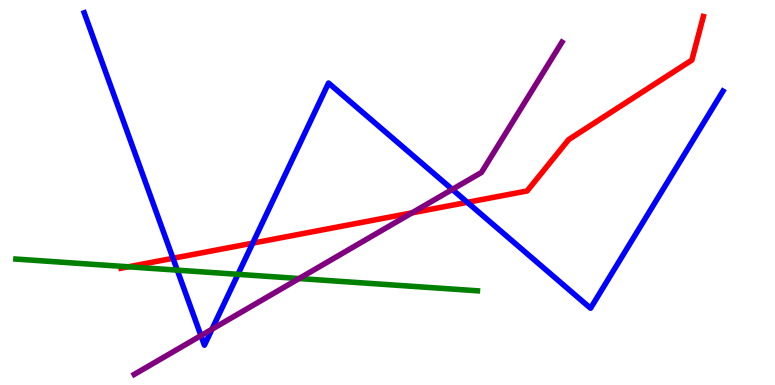[{'lines': ['blue', 'red'], 'intersections': [{'x': 2.23, 'y': 3.29}, {'x': 3.26, 'y': 3.68}, {'x': 6.03, 'y': 4.74}]}, {'lines': ['green', 'red'], 'intersections': [{'x': 1.66, 'y': 3.07}]}, {'lines': ['purple', 'red'], 'intersections': [{'x': 5.32, 'y': 4.47}]}, {'lines': ['blue', 'green'], 'intersections': [{'x': 2.29, 'y': 2.98}, {'x': 3.07, 'y': 2.87}]}, {'lines': ['blue', 'purple'], 'intersections': [{'x': 2.59, 'y': 1.28}, {'x': 2.74, 'y': 1.45}, {'x': 5.84, 'y': 5.08}]}, {'lines': ['green', 'purple'], 'intersections': [{'x': 3.86, 'y': 2.77}]}]